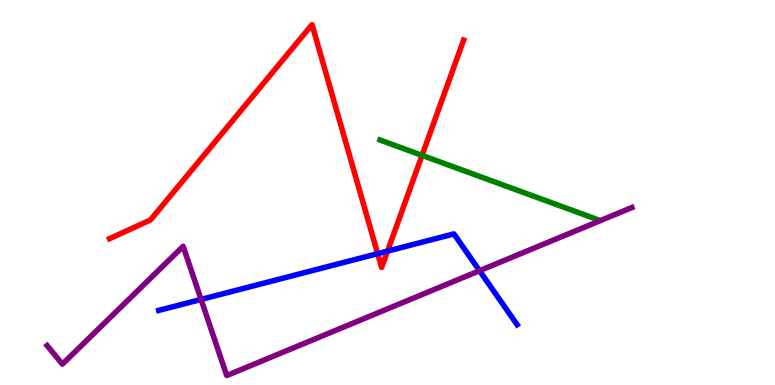[{'lines': ['blue', 'red'], 'intersections': [{'x': 4.87, 'y': 3.41}, {'x': 5.0, 'y': 3.48}]}, {'lines': ['green', 'red'], 'intersections': [{'x': 5.45, 'y': 5.96}]}, {'lines': ['purple', 'red'], 'intersections': []}, {'lines': ['blue', 'green'], 'intersections': []}, {'lines': ['blue', 'purple'], 'intersections': [{'x': 2.59, 'y': 2.22}, {'x': 6.19, 'y': 2.97}]}, {'lines': ['green', 'purple'], 'intersections': []}]